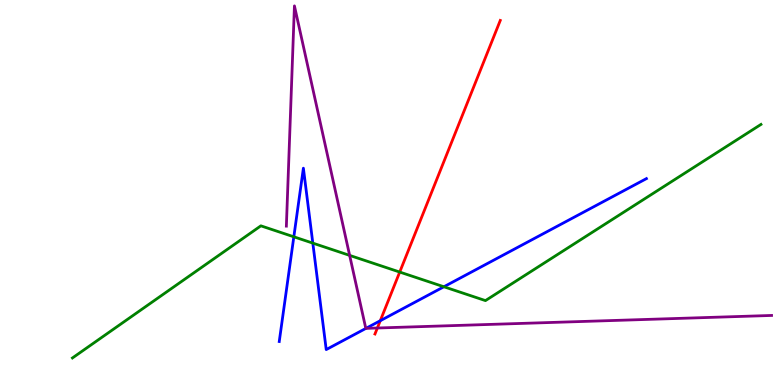[{'lines': ['blue', 'red'], 'intersections': [{'x': 4.91, 'y': 1.67}]}, {'lines': ['green', 'red'], 'intersections': [{'x': 5.16, 'y': 2.93}]}, {'lines': ['purple', 'red'], 'intersections': [{'x': 4.87, 'y': 1.48}]}, {'lines': ['blue', 'green'], 'intersections': [{'x': 3.79, 'y': 3.85}, {'x': 4.04, 'y': 3.69}, {'x': 5.73, 'y': 2.55}]}, {'lines': ['blue', 'purple'], 'intersections': [{'x': 4.72, 'y': 1.47}]}, {'lines': ['green', 'purple'], 'intersections': [{'x': 4.51, 'y': 3.37}]}]